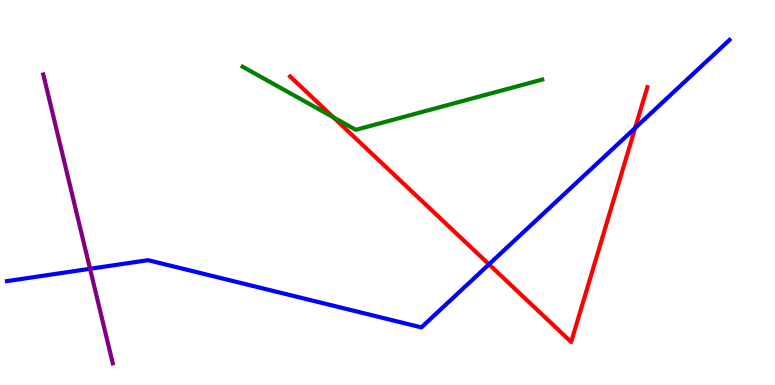[{'lines': ['blue', 'red'], 'intersections': [{'x': 6.31, 'y': 3.13}, {'x': 8.2, 'y': 6.68}]}, {'lines': ['green', 'red'], 'intersections': [{'x': 4.3, 'y': 6.95}]}, {'lines': ['purple', 'red'], 'intersections': []}, {'lines': ['blue', 'green'], 'intersections': []}, {'lines': ['blue', 'purple'], 'intersections': [{'x': 1.16, 'y': 3.02}]}, {'lines': ['green', 'purple'], 'intersections': []}]